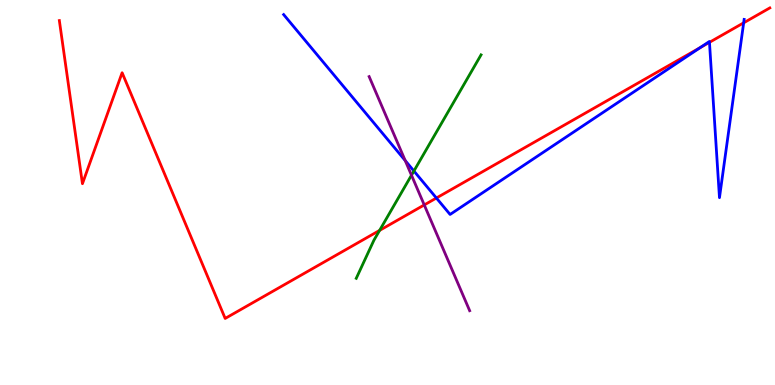[{'lines': ['blue', 'red'], 'intersections': [{'x': 5.63, 'y': 4.86}, {'x': 9.03, 'y': 8.76}, {'x': 9.15, 'y': 8.9}, {'x': 9.6, 'y': 9.41}]}, {'lines': ['green', 'red'], 'intersections': [{'x': 4.9, 'y': 4.02}]}, {'lines': ['purple', 'red'], 'intersections': [{'x': 5.47, 'y': 4.68}]}, {'lines': ['blue', 'green'], 'intersections': [{'x': 5.34, 'y': 5.56}]}, {'lines': ['blue', 'purple'], 'intersections': [{'x': 5.23, 'y': 5.83}]}, {'lines': ['green', 'purple'], 'intersections': [{'x': 5.31, 'y': 5.45}]}]